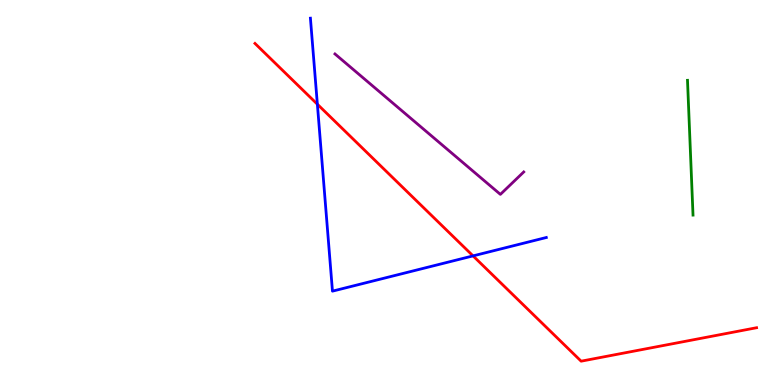[{'lines': ['blue', 'red'], 'intersections': [{'x': 4.1, 'y': 7.29}, {'x': 6.1, 'y': 3.35}]}, {'lines': ['green', 'red'], 'intersections': []}, {'lines': ['purple', 'red'], 'intersections': []}, {'lines': ['blue', 'green'], 'intersections': []}, {'lines': ['blue', 'purple'], 'intersections': []}, {'lines': ['green', 'purple'], 'intersections': []}]